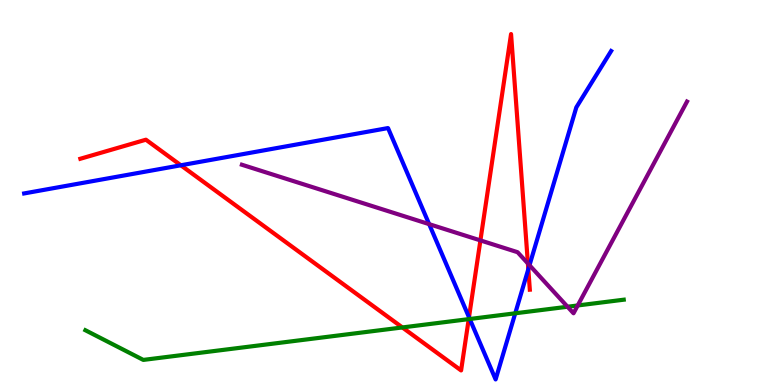[{'lines': ['blue', 'red'], 'intersections': [{'x': 2.33, 'y': 5.71}, {'x': 6.05, 'y': 1.76}, {'x': 6.82, 'y': 3.01}]}, {'lines': ['green', 'red'], 'intersections': [{'x': 5.19, 'y': 1.49}, {'x': 6.05, 'y': 1.71}]}, {'lines': ['purple', 'red'], 'intersections': [{'x': 6.2, 'y': 3.76}, {'x': 6.81, 'y': 3.16}]}, {'lines': ['blue', 'green'], 'intersections': [{'x': 6.06, 'y': 1.71}, {'x': 6.65, 'y': 1.86}]}, {'lines': ['blue', 'purple'], 'intersections': [{'x': 5.54, 'y': 4.18}, {'x': 6.83, 'y': 3.11}]}, {'lines': ['green', 'purple'], 'intersections': [{'x': 7.32, 'y': 2.03}, {'x': 7.45, 'y': 2.07}]}]